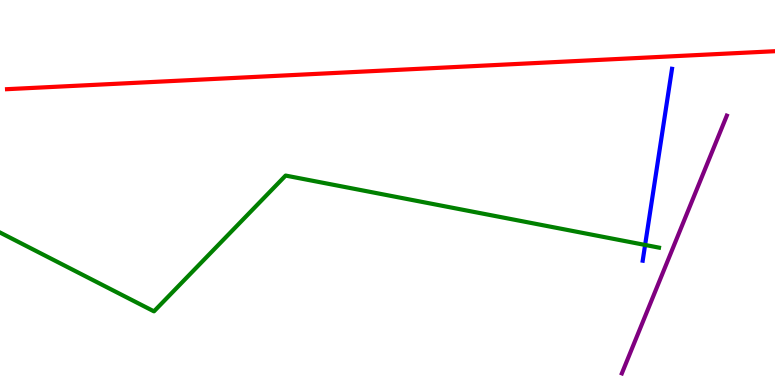[{'lines': ['blue', 'red'], 'intersections': []}, {'lines': ['green', 'red'], 'intersections': []}, {'lines': ['purple', 'red'], 'intersections': []}, {'lines': ['blue', 'green'], 'intersections': [{'x': 8.32, 'y': 3.64}]}, {'lines': ['blue', 'purple'], 'intersections': []}, {'lines': ['green', 'purple'], 'intersections': []}]